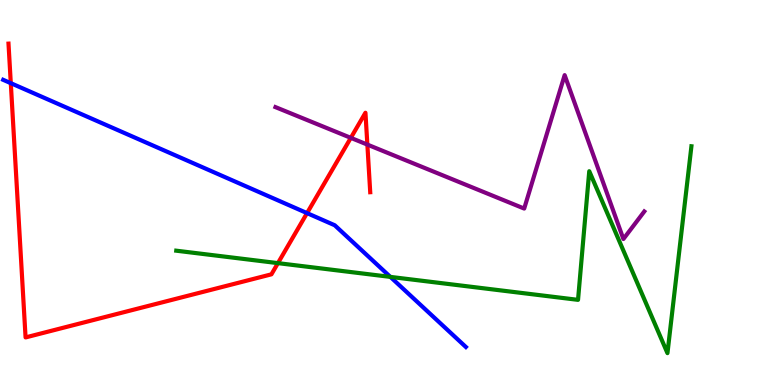[{'lines': ['blue', 'red'], 'intersections': [{'x': 0.139, 'y': 7.84}, {'x': 3.96, 'y': 4.46}]}, {'lines': ['green', 'red'], 'intersections': [{'x': 3.59, 'y': 3.17}]}, {'lines': ['purple', 'red'], 'intersections': [{'x': 4.53, 'y': 6.42}, {'x': 4.74, 'y': 6.24}]}, {'lines': ['blue', 'green'], 'intersections': [{'x': 5.04, 'y': 2.81}]}, {'lines': ['blue', 'purple'], 'intersections': []}, {'lines': ['green', 'purple'], 'intersections': []}]